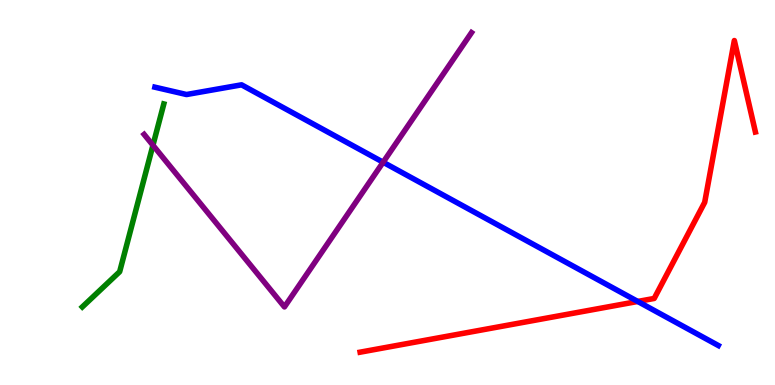[{'lines': ['blue', 'red'], 'intersections': [{'x': 8.23, 'y': 2.17}]}, {'lines': ['green', 'red'], 'intersections': []}, {'lines': ['purple', 'red'], 'intersections': []}, {'lines': ['blue', 'green'], 'intersections': []}, {'lines': ['blue', 'purple'], 'intersections': [{'x': 4.94, 'y': 5.79}]}, {'lines': ['green', 'purple'], 'intersections': [{'x': 1.97, 'y': 6.23}]}]